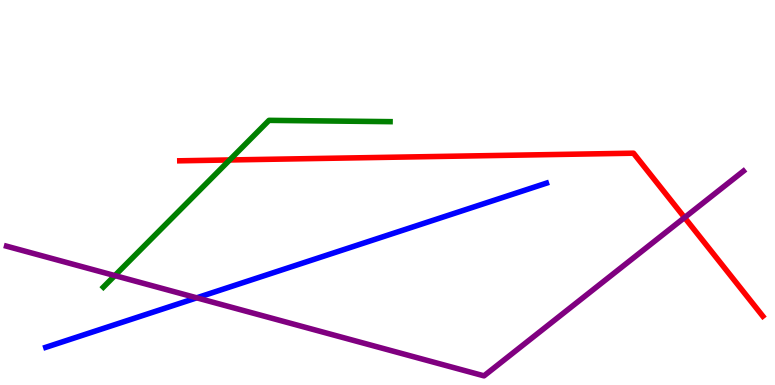[{'lines': ['blue', 'red'], 'intersections': []}, {'lines': ['green', 'red'], 'intersections': [{'x': 2.96, 'y': 5.85}]}, {'lines': ['purple', 'red'], 'intersections': [{'x': 8.83, 'y': 4.35}]}, {'lines': ['blue', 'green'], 'intersections': []}, {'lines': ['blue', 'purple'], 'intersections': [{'x': 2.54, 'y': 2.26}]}, {'lines': ['green', 'purple'], 'intersections': [{'x': 1.48, 'y': 2.84}]}]